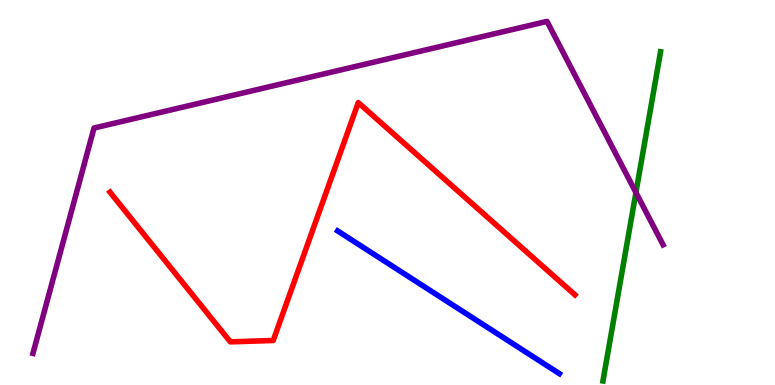[{'lines': ['blue', 'red'], 'intersections': []}, {'lines': ['green', 'red'], 'intersections': []}, {'lines': ['purple', 'red'], 'intersections': []}, {'lines': ['blue', 'green'], 'intersections': []}, {'lines': ['blue', 'purple'], 'intersections': []}, {'lines': ['green', 'purple'], 'intersections': [{'x': 8.21, 'y': 5.0}]}]